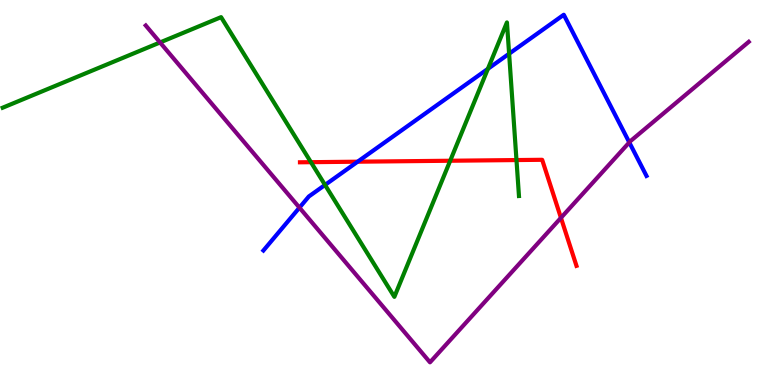[{'lines': ['blue', 'red'], 'intersections': [{'x': 4.61, 'y': 5.8}]}, {'lines': ['green', 'red'], 'intersections': [{'x': 4.01, 'y': 5.79}, {'x': 5.81, 'y': 5.82}, {'x': 6.66, 'y': 5.84}]}, {'lines': ['purple', 'red'], 'intersections': [{'x': 7.24, 'y': 4.34}]}, {'lines': ['blue', 'green'], 'intersections': [{'x': 4.19, 'y': 5.2}, {'x': 6.3, 'y': 8.21}, {'x': 6.57, 'y': 8.6}]}, {'lines': ['blue', 'purple'], 'intersections': [{'x': 3.86, 'y': 4.61}, {'x': 8.12, 'y': 6.3}]}, {'lines': ['green', 'purple'], 'intersections': [{'x': 2.07, 'y': 8.9}]}]